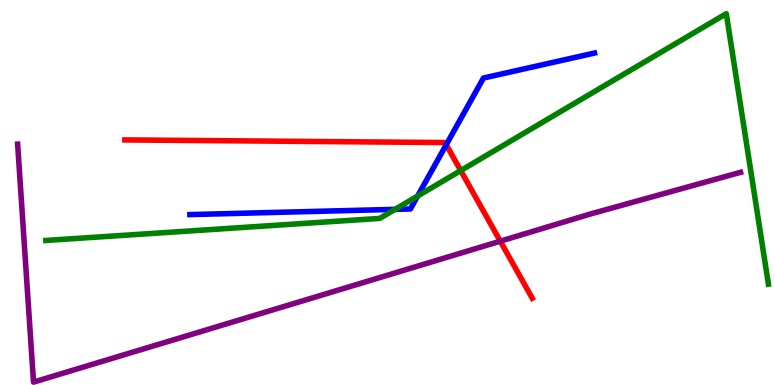[{'lines': ['blue', 'red'], 'intersections': [{'x': 5.76, 'y': 6.24}]}, {'lines': ['green', 'red'], 'intersections': [{'x': 5.94, 'y': 5.57}]}, {'lines': ['purple', 'red'], 'intersections': [{'x': 6.46, 'y': 3.74}]}, {'lines': ['blue', 'green'], 'intersections': [{'x': 5.1, 'y': 4.56}, {'x': 5.39, 'y': 4.91}]}, {'lines': ['blue', 'purple'], 'intersections': []}, {'lines': ['green', 'purple'], 'intersections': []}]